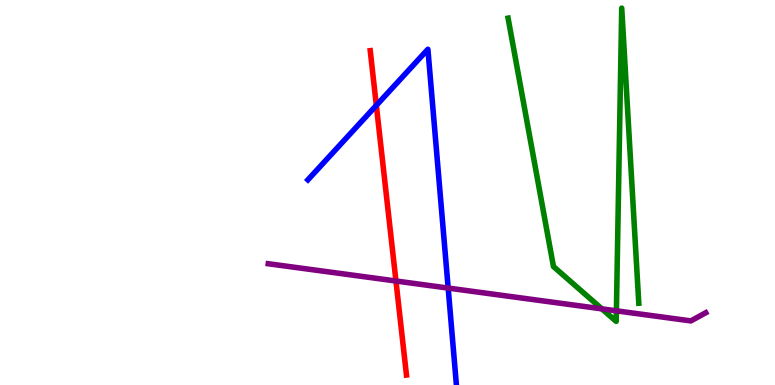[{'lines': ['blue', 'red'], 'intersections': [{'x': 4.86, 'y': 7.26}]}, {'lines': ['green', 'red'], 'intersections': []}, {'lines': ['purple', 'red'], 'intersections': [{'x': 5.11, 'y': 2.7}]}, {'lines': ['blue', 'green'], 'intersections': []}, {'lines': ['blue', 'purple'], 'intersections': [{'x': 5.78, 'y': 2.52}]}, {'lines': ['green', 'purple'], 'intersections': [{'x': 7.77, 'y': 1.98}, {'x': 7.95, 'y': 1.93}]}]